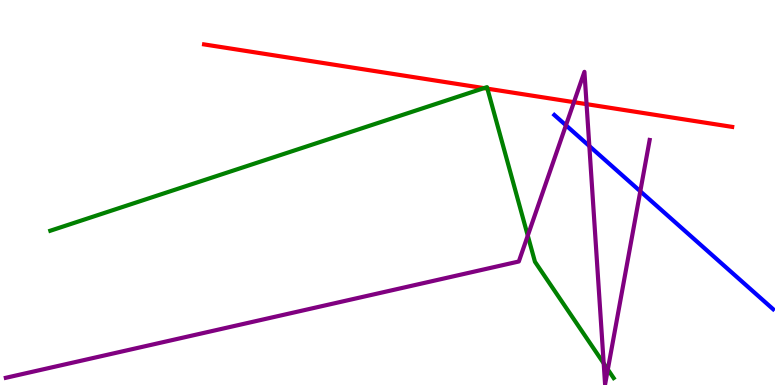[{'lines': ['blue', 'red'], 'intersections': []}, {'lines': ['green', 'red'], 'intersections': [{'x': 6.24, 'y': 7.71}, {'x': 6.29, 'y': 7.7}]}, {'lines': ['purple', 'red'], 'intersections': [{'x': 7.41, 'y': 7.35}, {'x': 7.57, 'y': 7.29}]}, {'lines': ['blue', 'green'], 'intersections': []}, {'lines': ['blue', 'purple'], 'intersections': [{'x': 7.3, 'y': 6.75}, {'x': 7.6, 'y': 6.21}, {'x': 8.26, 'y': 5.03}]}, {'lines': ['green', 'purple'], 'intersections': [{'x': 6.81, 'y': 3.88}, {'x': 7.79, 'y': 0.563}, {'x': 7.84, 'y': 0.404}]}]